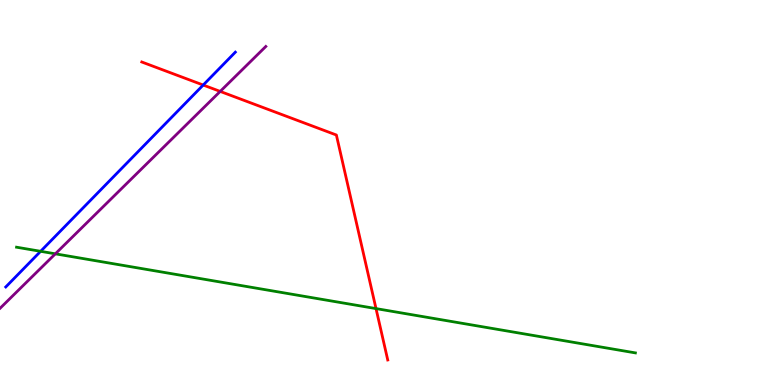[{'lines': ['blue', 'red'], 'intersections': [{'x': 2.62, 'y': 7.79}]}, {'lines': ['green', 'red'], 'intersections': [{'x': 4.85, 'y': 1.98}]}, {'lines': ['purple', 'red'], 'intersections': [{'x': 2.84, 'y': 7.63}]}, {'lines': ['blue', 'green'], 'intersections': [{'x': 0.524, 'y': 3.47}]}, {'lines': ['blue', 'purple'], 'intersections': []}, {'lines': ['green', 'purple'], 'intersections': [{'x': 0.714, 'y': 3.41}]}]